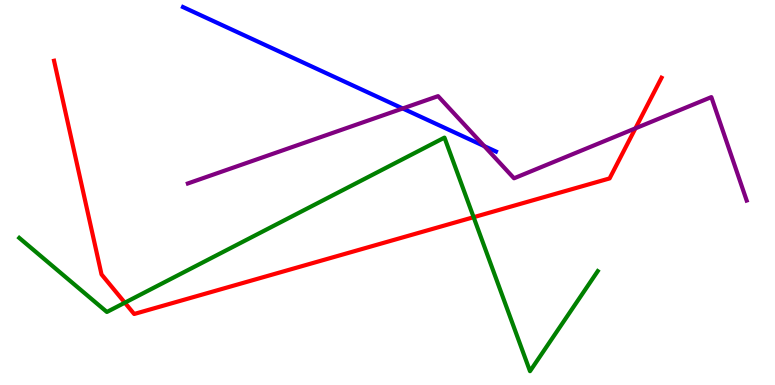[{'lines': ['blue', 'red'], 'intersections': []}, {'lines': ['green', 'red'], 'intersections': [{'x': 1.61, 'y': 2.14}, {'x': 6.11, 'y': 4.36}]}, {'lines': ['purple', 'red'], 'intersections': [{'x': 8.2, 'y': 6.67}]}, {'lines': ['blue', 'green'], 'intersections': []}, {'lines': ['blue', 'purple'], 'intersections': [{'x': 5.2, 'y': 7.18}, {'x': 6.25, 'y': 6.2}]}, {'lines': ['green', 'purple'], 'intersections': []}]